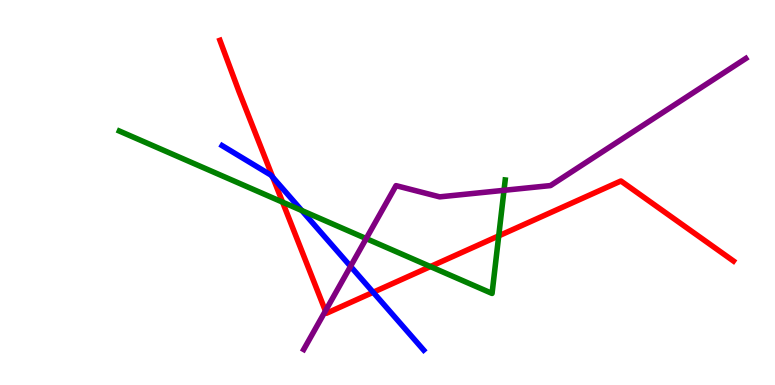[{'lines': ['blue', 'red'], 'intersections': [{'x': 3.52, 'y': 5.39}, {'x': 4.82, 'y': 2.41}]}, {'lines': ['green', 'red'], 'intersections': [{'x': 3.65, 'y': 4.75}, {'x': 5.55, 'y': 3.08}, {'x': 6.44, 'y': 3.87}]}, {'lines': ['purple', 'red'], 'intersections': [{'x': 4.2, 'y': 1.92}]}, {'lines': ['blue', 'green'], 'intersections': [{'x': 3.89, 'y': 4.53}]}, {'lines': ['blue', 'purple'], 'intersections': [{'x': 4.52, 'y': 3.08}]}, {'lines': ['green', 'purple'], 'intersections': [{'x': 4.73, 'y': 3.8}, {'x': 6.5, 'y': 5.06}]}]